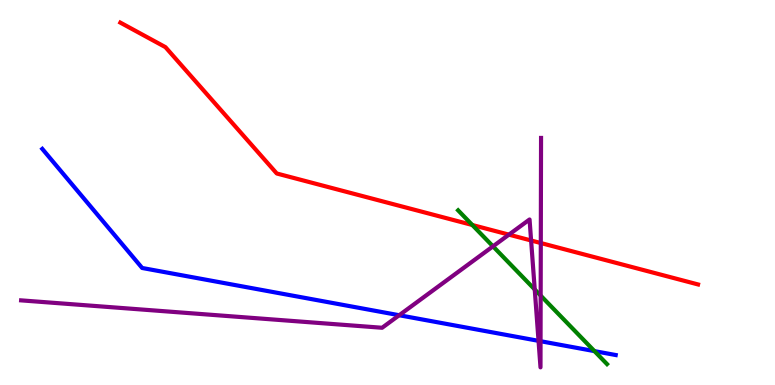[{'lines': ['blue', 'red'], 'intersections': []}, {'lines': ['green', 'red'], 'intersections': [{'x': 6.09, 'y': 4.16}]}, {'lines': ['purple', 'red'], 'intersections': [{'x': 6.57, 'y': 3.91}, {'x': 6.85, 'y': 3.75}, {'x': 6.98, 'y': 3.69}]}, {'lines': ['blue', 'green'], 'intersections': [{'x': 7.67, 'y': 0.88}]}, {'lines': ['blue', 'purple'], 'intersections': [{'x': 5.15, 'y': 1.81}, {'x': 6.95, 'y': 1.15}, {'x': 6.97, 'y': 1.14}]}, {'lines': ['green', 'purple'], 'intersections': [{'x': 6.36, 'y': 3.6}, {'x': 6.9, 'y': 2.48}, {'x': 6.98, 'y': 2.32}]}]